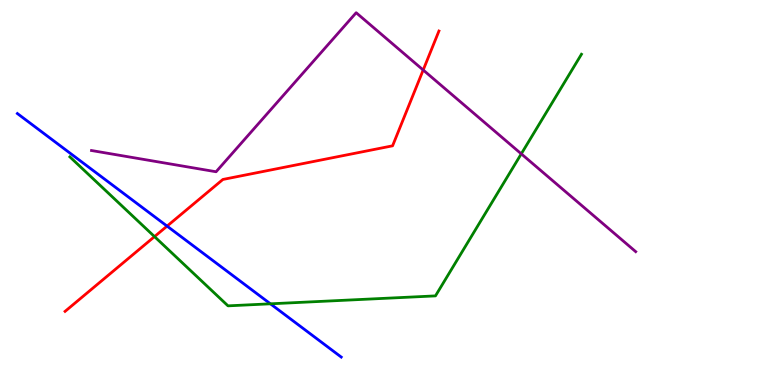[{'lines': ['blue', 'red'], 'intersections': [{'x': 2.16, 'y': 4.13}]}, {'lines': ['green', 'red'], 'intersections': [{'x': 1.99, 'y': 3.85}]}, {'lines': ['purple', 'red'], 'intersections': [{'x': 5.46, 'y': 8.18}]}, {'lines': ['blue', 'green'], 'intersections': [{'x': 3.49, 'y': 2.11}]}, {'lines': ['blue', 'purple'], 'intersections': []}, {'lines': ['green', 'purple'], 'intersections': [{'x': 6.73, 'y': 6.0}]}]